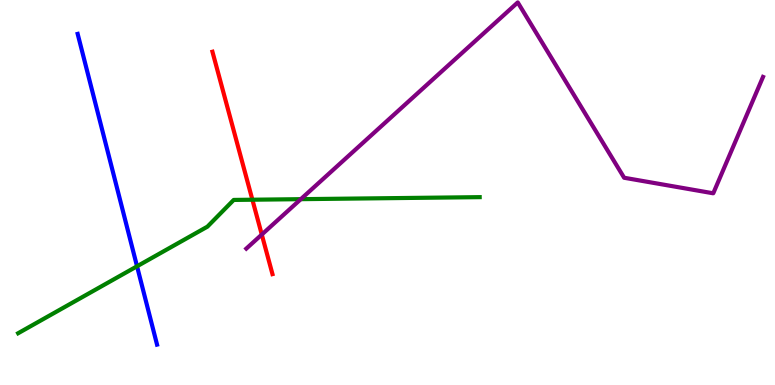[{'lines': ['blue', 'red'], 'intersections': []}, {'lines': ['green', 'red'], 'intersections': [{'x': 3.26, 'y': 4.81}]}, {'lines': ['purple', 'red'], 'intersections': [{'x': 3.38, 'y': 3.91}]}, {'lines': ['blue', 'green'], 'intersections': [{'x': 1.77, 'y': 3.08}]}, {'lines': ['blue', 'purple'], 'intersections': []}, {'lines': ['green', 'purple'], 'intersections': [{'x': 3.88, 'y': 4.83}]}]